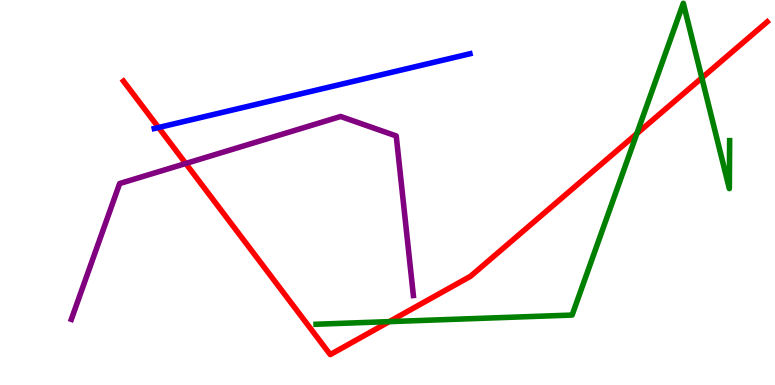[{'lines': ['blue', 'red'], 'intersections': [{'x': 2.05, 'y': 6.69}]}, {'lines': ['green', 'red'], 'intersections': [{'x': 5.02, 'y': 1.65}, {'x': 8.22, 'y': 6.53}, {'x': 9.06, 'y': 7.98}]}, {'lines': ['purple', 'red'], 'intersections': [{'x': 2.4, 'y': 5.75}]}, {'lines': ['blue', 'green'], 'intersections': []}, {'lines': ['blue', 'purple'], 'intersections': []}, {'lines': ['green', 'purple'], 'intersections': []}]